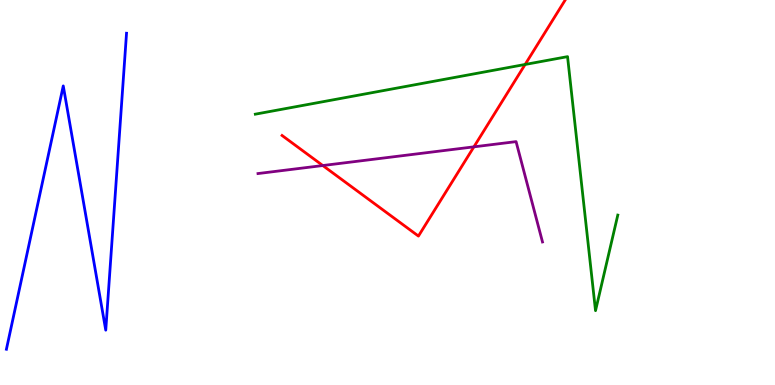[{'lines': ['blue', 'red'], 'intersections': []}, {'lines': ['green', 'red'], 'intersections': [{'x': 6.78, 'y': 8.33}]}, {'lines': ['purple', 'red'], 'intersections': [{'x': 4.17, 'y': 5.7}, {'x': 6.11, 'y': 6.19}]}, {'lines': ['blue', 'green'], 'intersections': []}, {'lines': ['blue', 'purple'], 'intersections': []}, {'lines': ['green', 'purple'], 'intersections': []}]